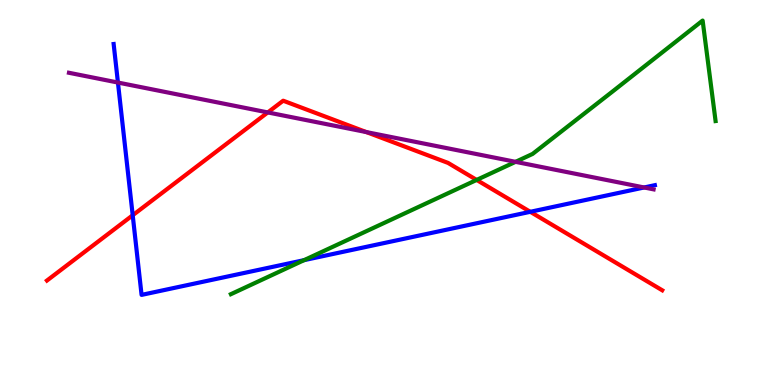[{'lines': ['blue', 'red'], 'intersections': [{'x': 1.71, 'y': 4.41}, {'x': 6.84, 'y': 4.5}]}, {'lines': ['green', 'red'], 'intersections': [{'x': 6.15, 'y': 5.33}]}, {'lines': ['purple', 'red'], 'intersections': [{'x': 3.46, 'y': 7.08}, {'x': 4.73, 'y': 6.57}]}, {'lines': ['blue', 'green'], 'intersections': [{'x': 3.92, 'y': 3.24}]}, {'lines': ['blue', 'purple'], 'intersections': [{'x': 1.52, 'y': 7.86}, {'x': 8.31, 'y': 5.13}]}, {'lines': ['green', 'purple'], 'intersections': [{'x': 6.65, 'y': 5.8}]}]